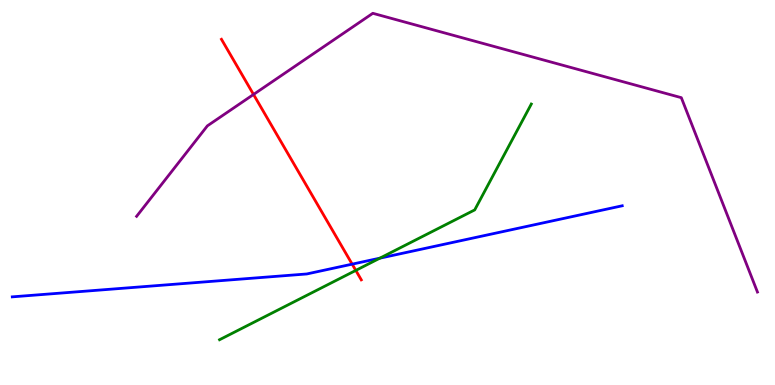[{'lines': ['blue', 'red'], 'intersections': [{'x': 4.54, 'y': 3.14}]}, {'lines': ['green', 'red'], 'intersections': [{'x': 4.59, 'y': 2.98}]}, {'lines': ['purple', 'red'], 'intersections': [{'x': 3.27, 'y': 7.55}]}, {'lines': ['blue', 'green'], 'intersections': [{'x': 4.9, 'y': 3.29}]}, {'lines': ['blue', 'purple'], 'intersections': []}, {'lines': ['green', 'purple'], 'intersections': []}]